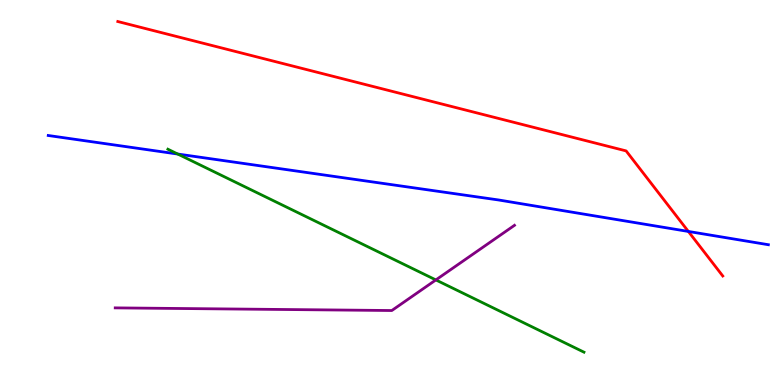[{'lines': ['blue', 'red'], 'intersections': [{'x': 8.88, 'y': 3.99}]}, {'lines': ['green', 'red'], 'intersections': []}, {'lines': ['purple', 'red'], 'intersections': []}, {'lines': ['blue', 'green'], 'intersections': [{'x': 2.29, 'y': 6.0}]}, {'lines': ['blue', 'purple'], 'intersections': []}, {'lines': ['green', 'purple'], 'intersections': [{'x': 5.62, 'y': 2.73}]}]